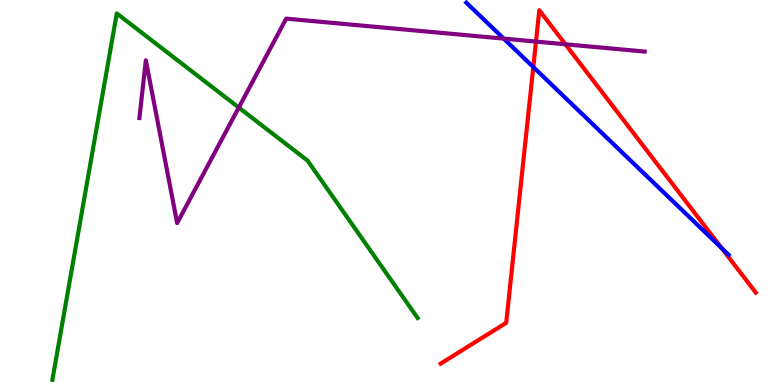[{'lines': ['blue', 'red'], 'intersections': [{'x': 6.88, 'y': 8.26}, {'x': 9.31, 'y': 3.55}]}, {'lines': ['green', 'red'], 'intersections': []}, {'lines': ['purple', 'red'], 'intersections': [{'x': 6.92, 'y': 8.92}, {'x': 7.3, 'y': 8.85}]}, {'lines': ['blue', 'green'], 'intersections': []}, {'lines': ['blue', 'purple'], 'intersections': [{'x': 6.5, 'y': 9.0}]}, {'lines': ['green', 'purple'], 'intersections': [{'x': 3.08, 'y': 7.21}]}]